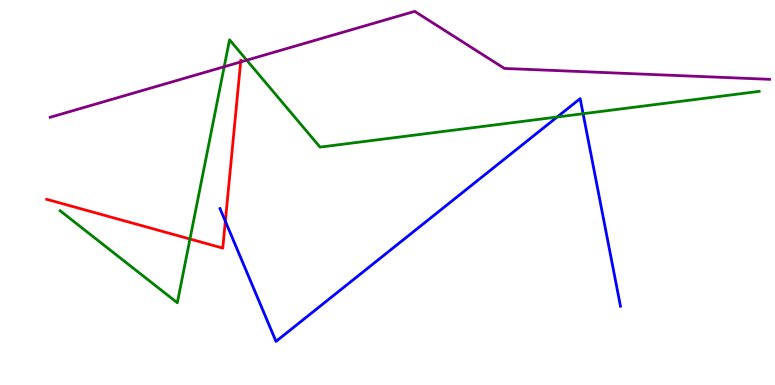[{'lines': ['blue', 'red'], 'intersections': [{'x': 2.91, 'y': 4.25}]}, {'lines': ['green', 'red'], 'intersections': [{'x': 2.45, 'y': 3.79}]}, {'lines': ['purple', 'red'], 'intersections': [{'x': 3.11, 'y': 8.39}]}, {'lines': ['blue', 'green'], 'intersections': [{'x': 7.19, 'y': 6.96}, {'x': 7.52, 'y': 7.05}]}, {'lines': ['blue', 'purple'], 'intersections': []}, {'lines': ['green', 'purple'], 'intersections': [{'x': 2.89, 'y': 8.27}, {'x': 3.18, 'y': 8.44}]}]